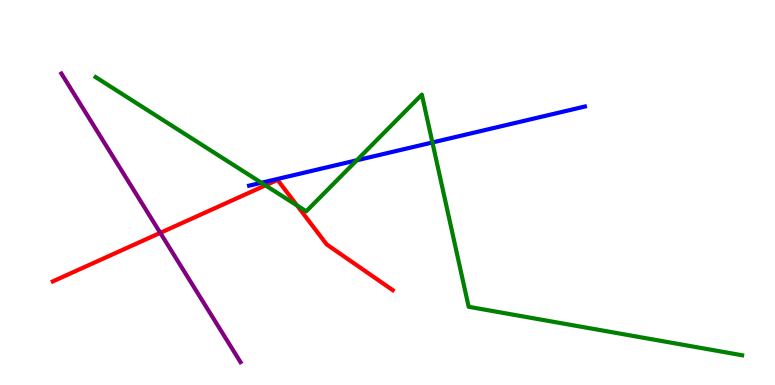[{'lines': ['blue', 'red'], 'intersections': []}, {'lines': ['green', 'red'], 'intersections': [{'x': 3.43, 'y': 5.19}, {'x': 3.83, 'y': 4.66}]}, {'lines': ['purple', 'red'], 'intersections': [{'x': 2.07, 'y': 3.95}]}, {'lines': ['blue', 'green'], 'intersections': [{'x': 3.37, 'y': 5.25}, {'x': 4.6, 'y': 5.84}, {'x': 5.58, 'y': 6.3}]}, {'lines': ['blue', 'purple'], 'intersections': []}, {'lines': ['green', 'purple'], 'intersections': []}]